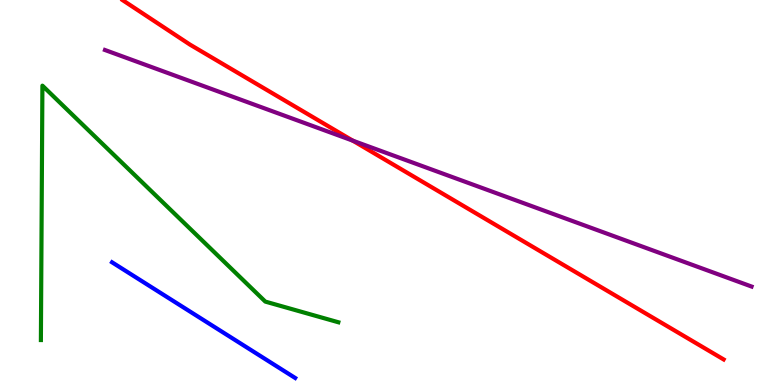[{'lines': ['blue', 'red'], 'intersections': []}, {'lines': ['green', 'red'], 'intersections': []}, {'lines': ['purple', 'red'], 'intersections': [{'x': 4.55, 'y': 6.35}]}, {'lines': ['blue', 'green'], 'intersections': []}, {'lines': ['blue', 'purple'], 'intersections': []}, {'lines': ['green', 'purple'], 'intersections': []}]